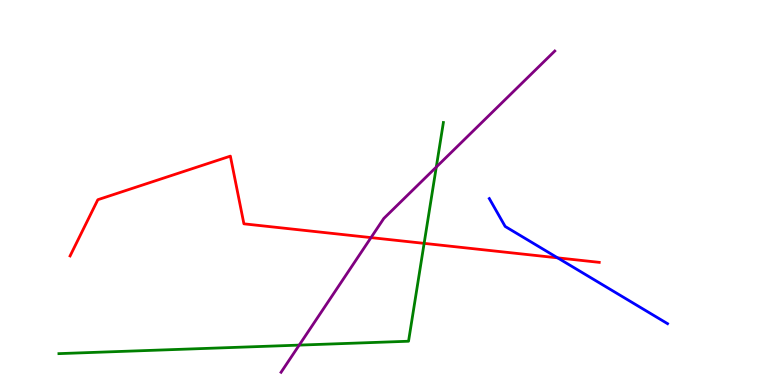[{'lines': ['blue', 'red'], 'intersections': [{'x': 7.19, 'y': 3.3}]}, {'lines': ['green', 'red'], 'intersections': [{'x': 5.47, 'y': 3.68}]}, {'lines': ['purple', 'red'], 'intersections': [{'x': 4.79, 'y': 3.83}]}, {'lines': ['blue', 'green'], 'intersections': []}, {'lines': ['blue', 'purple'], 'intersections': []}, {'lines': ['green', 'purple'], 'intersections': [{'x': 3.86, 'y': 1.04}, {'x': 5.63, 'y': 5.66}]}]